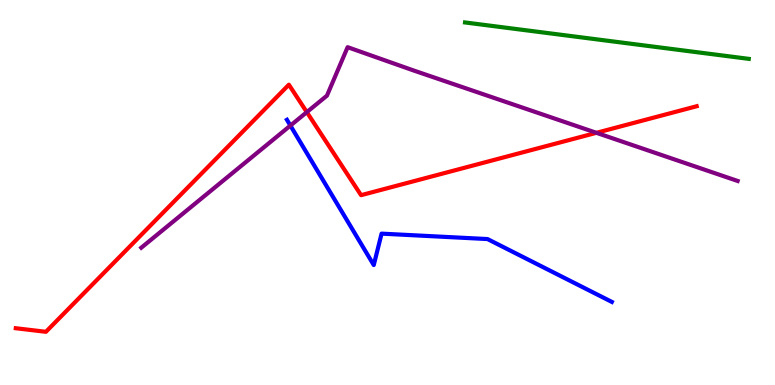[{'lines': ['blue', 'red'], 'intersections': []}, {'lines': ['green', 'red'], 'intersections': []}, {'lines': ['purple', 'red'], 'intersections': [{'x': 3.96, 'y': 7.09}, {'x': 7.7, 'y': 6.55}]}, {'lines': ['blue', 'green'], 'intersections': []}, {'lines': ['blue', 'purple'], 'intersections': [{'x': 3.75, 'y': 6.74}]}, {'lines': ['green', 'purple'], 'intersections': []}]